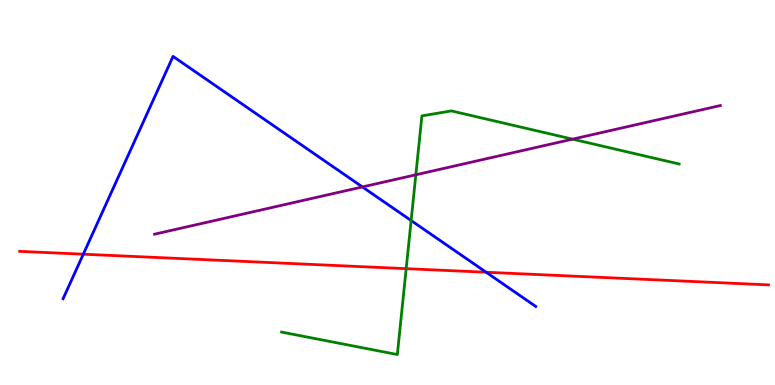[{'lines': ['blue', 'red'], 'intersections': [{'x': 1.07, 'y': 3.4}, {'x': 6.27, 'y': 2.93}]}, {'lines': ['green', 'red'], 'intersections': [{'x': 5.24, 'y': 3.02}]}, {'lines': ['purple', 'red'], 'intersections': []}, {'lines': ['blue', 'green'], 'intersections': [{'x': 5.3, 'y': 4.27}]}, {'lines': ['blue', 'purple'], 'intersections': [{'x': 4.68, 'y': 5.14}]}, {'lines': ['green', 'purple'], 'intersections': [{'x': 5.37, 'y': 5.46}, {'x': 7.39, 'y': 6.39}]}]